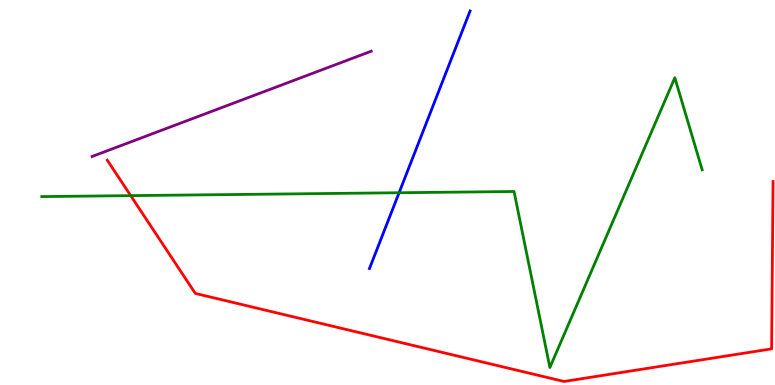[{'lines': ['blue', 'red'], 'intersections': []}, {'lines': ['green', 'red'], 'intersections': [{'x': 1.69, 'y': 4.92}]}, {'lines': ['purple', 'red'], 'intersections': []}, {'lines': ['blue', 'green'], 'intersections': [{'x': 5.15, 'y': 4.99}]}, {'lines': ['blue', 'purple'], 'intersections': []}, {'lines': ['green', 'purple'], 'intersections': []}]